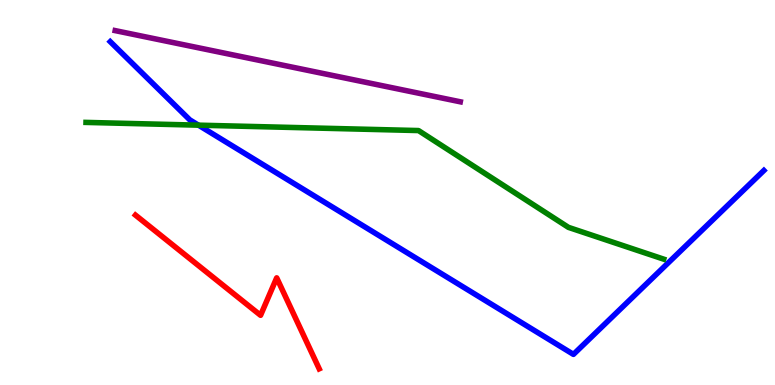[{'lines': ['blue', 'red'], 'intersections': []}, {'lines': ['green', 'red'], 'intersections': []}, {'lines': ['purple', 'red'], 'intersections': []}, {'lines': ['blue', 'green'], 'intersections': [{'x': 2.56, 'y': 6.75}]}, {'lines': ['blue', 'purple'], 'intersections': []}, {'lines': ['green', 'purple'], 'intersections': []}]